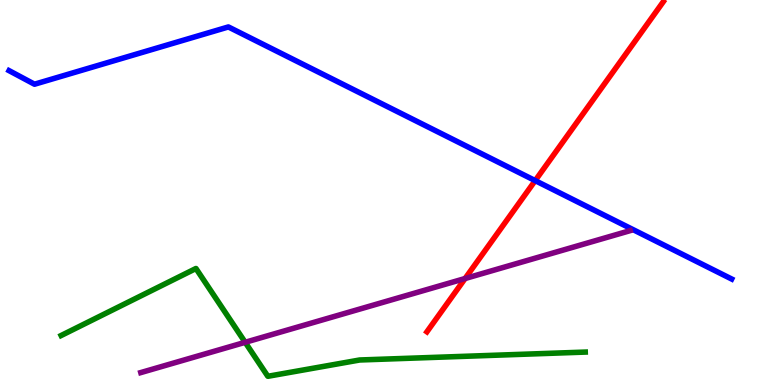[{'lines': ['blue', 'red'], 'intersections': [{'x': 6.91, 'y': 5.31}]}, {'lines': ['green', 'red'], 'intersections': []}, {'lines': ['purple', 'red'], 'intersections': [{'x': 6.0, 'y': 2.77}]}, {'lines': ['blue', 'green'], 'intersections': []}, {'lines': ['blue', 'purple'], 'intersections': []}, {'lines': ['green', 'purple'], 'intersections': [{'x': 3.16, 'y': 1.11}]}]